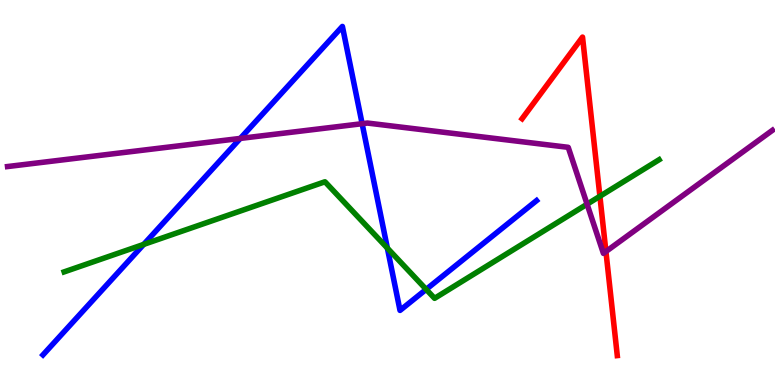[{'lines': ['blue', 'red'], 'intersections': []}, {'lines': ['green', 'red'], 'intersections': [{'x': 7.74, 'y': 4.9}]}, {'lines': ['purple', 'red'], 'intersections': [{'x': 7.82, 'y': 3.47}]}, {'lines': ['blue', 'green'], 'intersections': [{'x': 1.85, 'y': 3.65}, {'x': 5.0, 'y': 3.55}, {'x': 5.5, 'y': 2.48}]}, {'lines': ['blue', 'purple'], 'intersections': [{'x': 3.1, 'y': 6.4}, {'x': 4.67, 'y': 6.79}]}, {'lines': ['green', 'purple'], 'intersections': [{'x': 7.58, 'y': 4.7}]}]